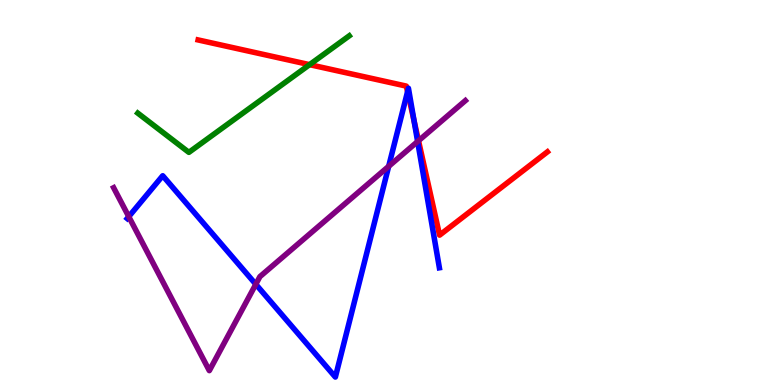[{'lines': ['blue', 'red'], 'intersections': [{'x': 5.26, 'y': 7.62}, {'x': 5.34, 'y': 6.87}]}, {'lines': ['green', 'red'], 'intersections': [{'x': 3.99, 'y': 8.32}]}, {'lines': ['purple', 'red'], 'intersections': [{'x': 5.4, 'y': 6.34}]}, {'lines': ['blue', 'green'], 'intersections': []}, {'lines': ['blue', 'purple'], 'intersections': [{'x': 1.66, 'y': 4.37}, {'x': 3.3, 'y': 2.62}, {'x': 5.02, 'y': 5.68}, {'x': 5.39, 'y': 6.32}]}, {'lines': ['green', 'purple'], 'intersections': []}]